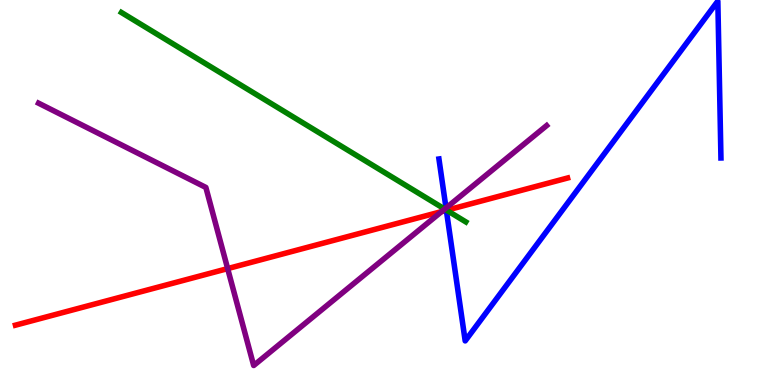[{'lines': ['blue', 'red'], 'intersections': [{'x': 5.76, 'y': 4.54}]}, {'lines': ['green', 'red'], 'intersections': [{'x': 5.76, 'y': 4.54}]}, {'lines': ['purple', 'red'], 'intersections': [{'x': 2.94, 'y': 3.02}, {'x': 5.7, 'y': 4.5}]}, {'lines': ['blue', 'green'], 'intersections': [{'x': 5.76, 'y': 4.54}]}, {'lines': ['blue', 'purple'], 'intersections': [{'x': 5.76, 'y': 4.6}]}, {'lines': ['green', 'purple'], 'intersections': [{'x': 5.74, 'y': 4.57}]}]